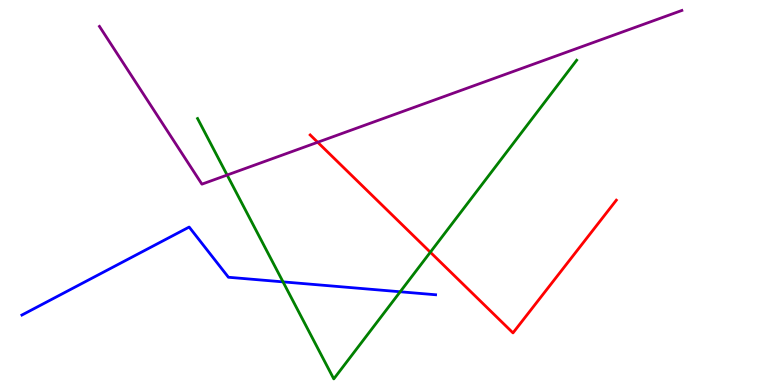[{'lines': ['blue', 'red'], 'intersections': []}, {'lines': ['green', 'red'], 'intersections': [{'x': 5.55, 'y': 3.45}]}, {'lines': ['purple', 'red'], 'intersections': [{'x': 4.1, 'y': 6.3}]}, {'lines': ['blue', 'green'], 'intersections': [{'x': 3.65, 'y': 2.68}, {'x': 5.16, 'y': 2.42}]}, {'lines': ['blue', 'purple'], 'intersections': []}, {'lines': ['green', 'purple'], 'intersections': [{'x': 2.93, 'y': 5.45}]}]